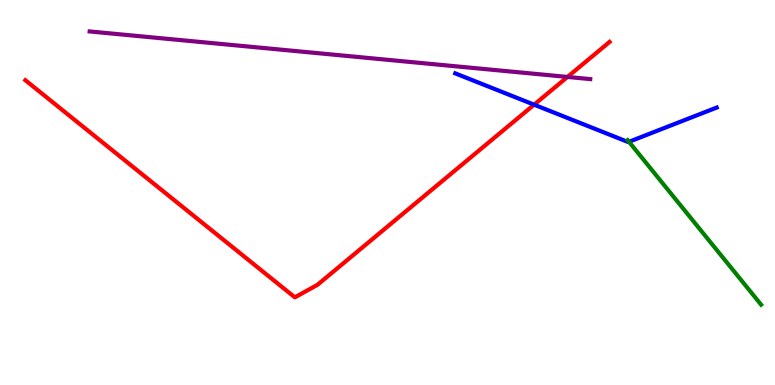[{'lines': ['blue', 'red'], 'intersections': [{'x': 6.89, 'y': 7.28}]}, {'lines': ['green', 'red'], 'intersections': []}, {'lines': ['purple', 'red'], 'intersections': [{'x': 7.32, 'y': 8.0}]}, {'lines': ['blue', 'green'], 'intersections': [{'x': 8.12, 'y': 6.32}]}, {'lines': ['blue', 'purple'], 'intersections': []}, {'lines': ['green', 'purple'], 'intersections': []}]